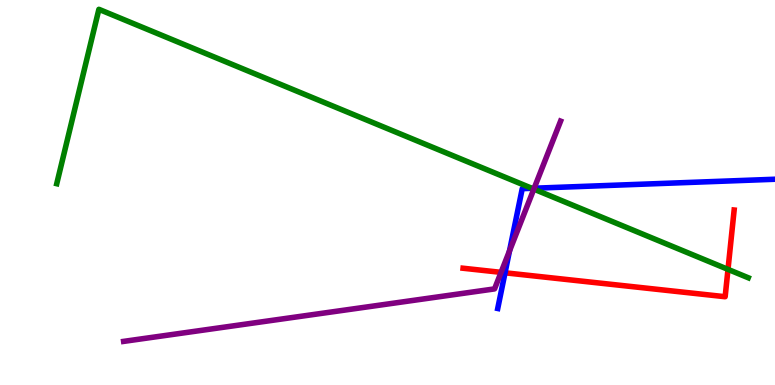[{'lines': ['blue', 'red'], 'intersections': [{'x': 6.52, 'y': 2.91}]}, {'lines': ['green', 'red'], 'intersections': [{'x': 9.39, 'y': 3.0}]}, {'lines': ['purple', 'red'], 'intersections': [{'x': 6.47, 'y': 2.93}]}, {'lines': ['blue', 'green'], 'intersections': [{'x': 6.86, 'y': 5.11}]}, {'lines': ['blue', 'purple'], 'intersections': [{'x': 6.57, 'y': 3.48}, {'x': 6.89, 'y': 5.11}]}, {'lines': ['green', 'purple'], 'intersections': [{'x': 6.89, 'y': 5.09}]}]